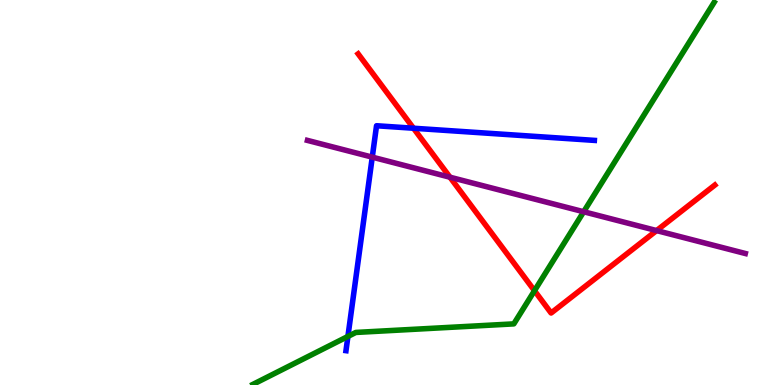[{'lines': ['blue', 'red'], 'intersections': [{'x': 5.34, 'y': 6.67}]}, {'lines': ['green', 'red'], 'intersections': [{'x': 6.9, 'y': 2.45}]}, {'lines': ['purple', 'red'], 'intersections': [{'x': 5.81, 'y': 5.4}, {'x': 8.47, 'y': 4.01}]}, {'lines': ['blue', 'green'], 'intersections': [{'x': 4.49, 'y': 1.26}]}, {'lines': ['blue', 'purple'], 'intersections': [{'x': 4.8, 'y': 5.92}]}, {'lines': ['green', 'purple'], 'intersections': [{'x': 7.53, 'y': 4.5}]}]